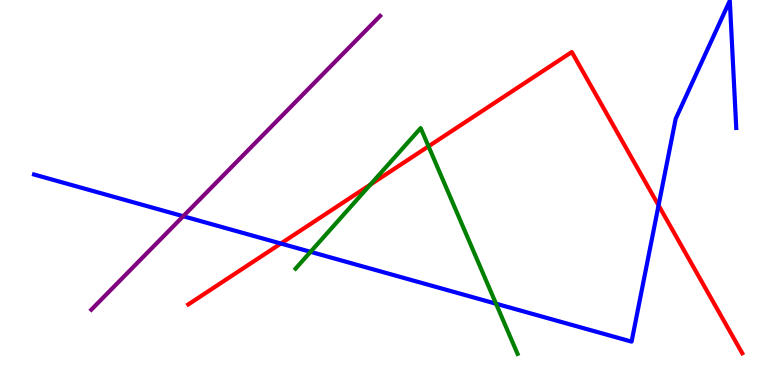[{'lines': ['blue', 'red'], 'intersections': [{'x': 3.62, 'y': 3.67}, {'x': 8.5, 'y': 4.67}]}, {'lines': ['green', 'red'], 'intersections': [{'x': 4.78, 'y': 5.21}, {'x': 5.53, 'y': 6.2}]}, {'lines': ['purple', 'red'], 'intersections': []}, {'lines': ['blue', 'green'], 'intersections': [{'x': 4.01, 'y': 3.46}, {'x': 6.4, 'y': 2.11}]}, {'lines': ['blue', 'purple'], 'intersections': [{'x': 2.36, 'y': 4.38}]}, {'lines': ['green', 'purple'], 'intersections': []}]